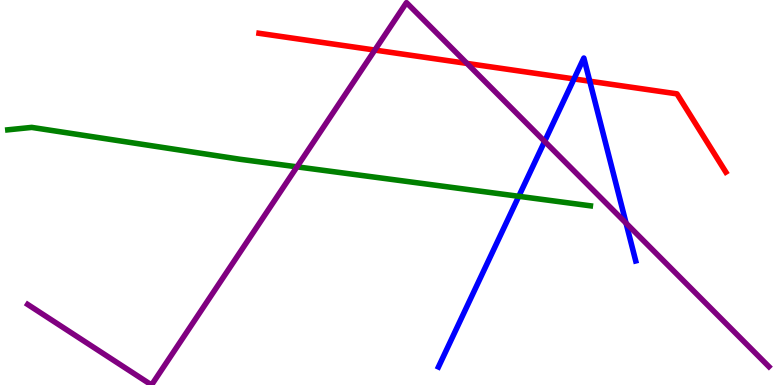[{'lines': ['blue', 'red'], 'intersections': [{'x': 7.41, 'y': 7.95}, {'x': 7.61, 'y': 7.89}]}, {'lines': ['green', 'red'], 'intersections': []}, {'lines': ['purple', 'red'], 'intersections': [{'x': 4.84, 'y': 8.7}, {'x': 6.03, 'y': 8.35}]}, {'lines': ['blue', 'green'], 'intersections': [{'x': 6.69, 'y': 4.9}]}, {'lines': ['blue', 'purple'], 'intersections': [{'x': 7.03, 'y': 6.33}, {'x': 8.08, 'y': 4.2}]}, {'lines': ['green', 'purple'], 'intersections': [{'x': 3.83, 'y': 5.67}]}]